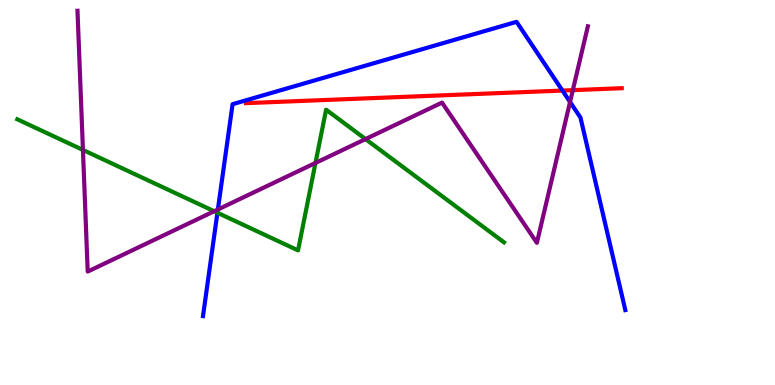[{'lines': ['blue', 'red'], 'intersections': [{'x': 7.26, 'y': 7.65}]}, {'lines': ['green', 'red'], 'intersections': []}, {'lines': ['purple', 'red'], 'intersections': [{'x': 7.39, 'y': 7.66}]}, {'lines': ['blue', 'green'], 'intersections': [{'x': 2.81, 'y': 4.47}]}, {'lines': ['blue', 'purple'], 'intersections': [{'x': 2.81, 'y': 4.56}, {'x': 7.36, 'y': 7.35}]}, {'lines': ['green', 'purple'], 'intersections': [{'x': 1.07, 'y': 6.11}, {'x': 2.76, 'y': 4.51}, {'x': 4.07, 'y': 5.77}, {'x': 4.72, 'y': 6.39}]}]